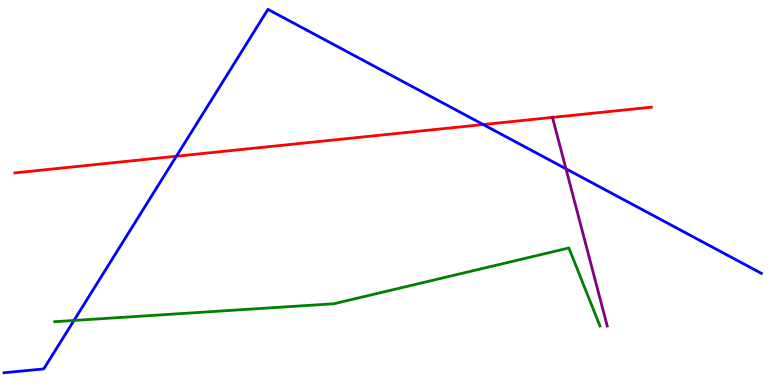[{'lines': ['blue', 'red'], 'intersections': [{'x': 2.28, 'y': 5.94}, {'x': 6.24, 'y': 6.77}]}, {'lines': ['green', 'red'], 'intersections': []}, {'lines': ['purple', 'red'], 'intersections': [{'x': 7.13, 'y': 6.95}]}, {'lines': ['blue', 'green'], 'intersections': [{'x': 0.954, 'y': 1.68}]}, {'lines': ['blue', 'purple'], 'intersections': [{'x': 7.3, 'y': 5.62}]}, {'lines': ['green', 'purple'], 'intersections': []}]